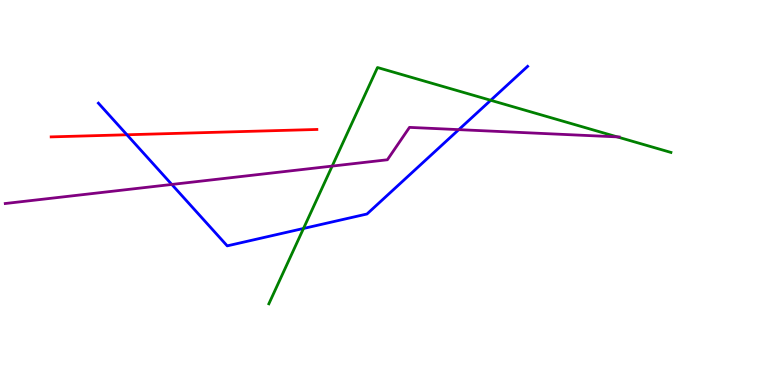[{'lines': ['blue', 'red'], 'intersections': [{'x': 1.64, 'y': 6.5}]}, {'lines': ['green', 'red'], 'intersections': []}, {'lines': ['purple', 'red'], 'intersections': []}, {'lines': ['blue', 'green'], 'intersections': [{'x': 3.92, 'y': 4.07}, {'x': 6.33, 'y': 7.4}]}, {'lines': ['blue', 'purple'], 'intersections': [{'x': 2.22, 'y': 5.21}, {'x': 5.92, 'y': 6.63}]}, {'lines': ['green', 'purple'], 'intersections': [{'x': 4.29, 'y': 5.69}, {'x': 7.96, 'y': 6.44}]}]